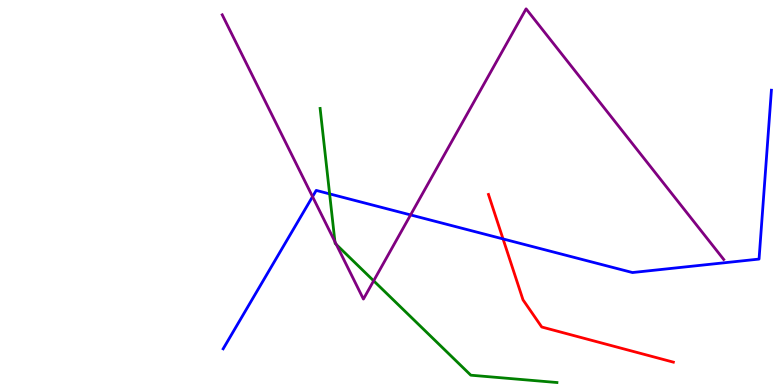[{'lines': ['blue', 'red'], 'intersections': [{'x': 6.49, 'y': 3.79}]}, {'lines': ['green', 'red'], 'intersections': []}, {'lines': ['purple', 'red'], 'intersections': []}, {'lines': ['blue', 'green'], 'intersections': [{'x': 4.25, 'y': 4.96}]}, {'lines': ['blue', 'purple'], 'intersections': [{'x': 4.03, 'y': 4.89}, {'x': 5.3, 'y': 4.42}]}, {'lines': ['green', 'purple'], 'intersections': [{'x': 4.32, 'y': 3.72}, {'x': 4.34, 'y': 3.65}, {'x': 4.82, 'y': 2.71}]}]